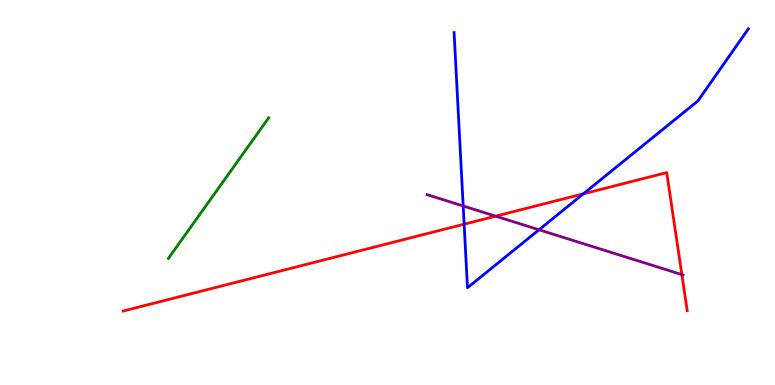[{'lines': ['blue', 'red'], 'intersections': [{'x': 5.99, 'y': 4.18}, {'x': 7.53, 'y': 4.97}]}, {'lines': ['green', 'red'], 'intersections': []}, {'lines': ['purple', 'red'], 'intersections': [{'x': 6.4, 'y': 4.39}, {'x': 8.8, 'y': 2.87}]}, {'lines': ['blue', 'green'], 'intersections': []}, {'lines': ['blue', 'purple'], 'intersections': [{'x': 5.98, 'y': 4.65}, {'x': 6.95, 'y': 4.03}]}, {'lines': ['green', 'purple'], 'intersections': []}]